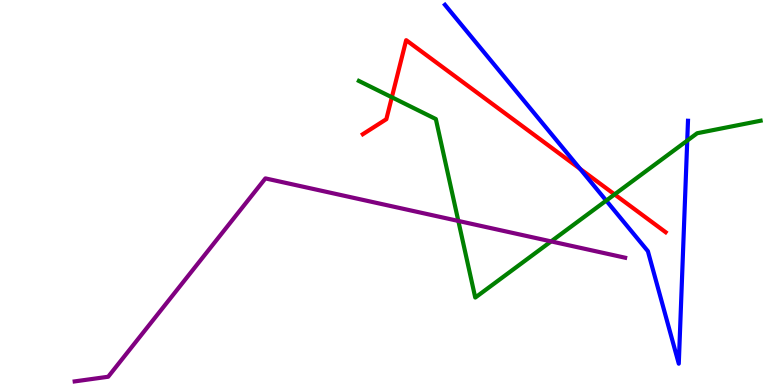[{'lines': ['blue', 'red'], 'intersections': [{'x': 7.48, 'y': 5.61}]}, {'lines': ['green', 'red'], 'intersections': [{'x': 5.06, 'y': 7.47}, {'x': 7.93, 'y': 4.95}]}, {'lines': ['purple', 'red'], 'intersections': []}, {'lines': ['blue', 'green'], 'intersections': [{'x': 7.82, 'y': 4.79}, {'x': 8.87, 'y': 6.35}]}, {'lines': ['blue', 'purple'], 'intersections': []}, {'lines': ['green', 'purple'], 'intersections': [{'x': 5.91, 'y': 4.26}, {'x': 7.11, 'y': 3.73}]}]